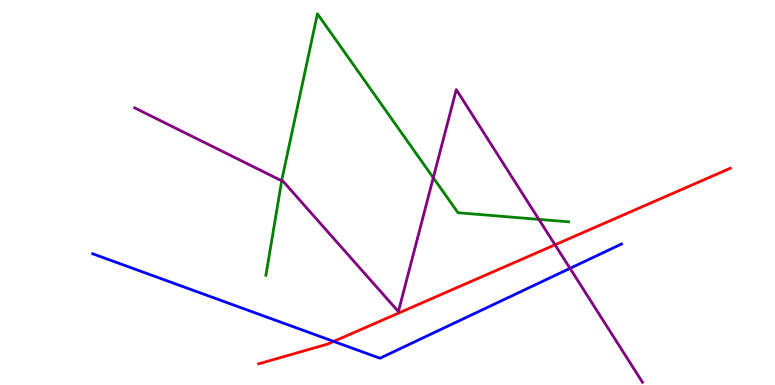[{'lines': ['blue', 'red'], 'intersections': [{'x': 4.31, 'y': 1.13}]}, {'lines': ['green', 'red'], 'intersections': []}, {'lines': ['purple', 'red'], 'intersections': [{'x': 7.16, 'y': 3.64}]}, {'lines': ['blue', 'green'], 'intersections': []}, {'lines': ['blue', 'purple'], 'intersections': [{'x': 7.36, 'y': 3.03}]}, {'lines': ['green', 'purple'], 'intersections': [{'x': 3.63, 'y': 5.3}, {'x': 5.59, 'y': 5.38}, {'x': 6.95, 'y': 4.3}]}]